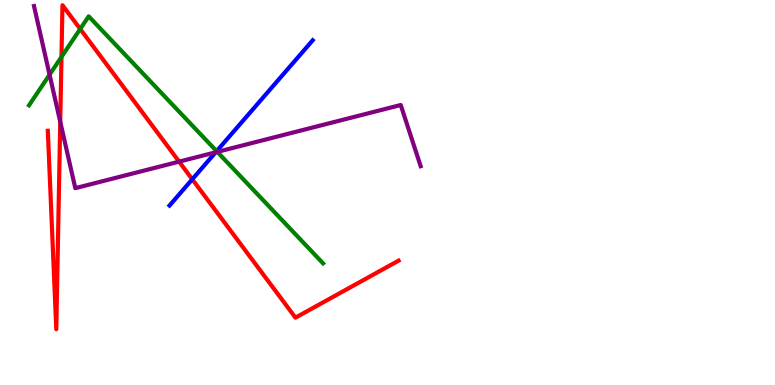[{'lines': ['blue', 'red'], 'intersections': [{'x': 2.48, 'y': 5.34}]}, {'lines': ['green', 'red'], 'intersections': [{'x': 0.793, 'y': 8.52}, {'x': 1.03, 'y': 9.25}]}, {'lines': ['purple', 'red'], 'intersections': [{'x': 0.777, 'y': 6.84}, {'x': 2.31, 'y': 5.8}]}, {'lines': ['blue', 'green'], 'intersections': [{'x': 2.8, 'y': 6.07}]}, {'lines': ['blue', 'purple'], 'intersections': [{'x': 2.78, 'y': 6.04}]}, {'lines': ['green', 'purple'], 'intersections': [{'x': 0.64, 'y': 8.06}, {'x': 2.8, 'y': 6.05}]}]